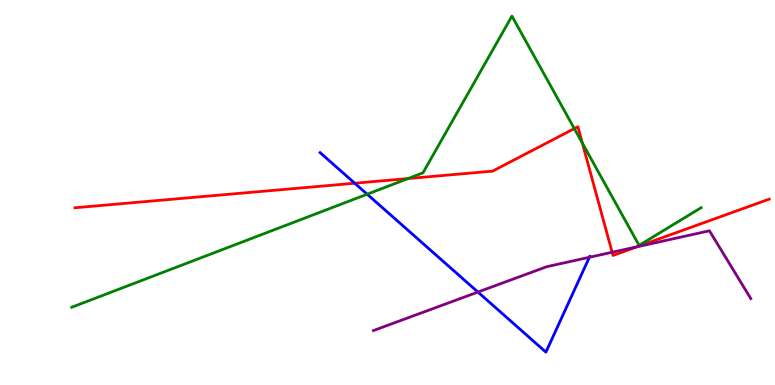[{'lines': ['blue', 'red'], 'intersections': [{'x': 4.58, 'y': 5.24}]}, {'lines': ['green', 'red'], 'intersections': [{'x': 5.27, 'y': 5.36}, {'x': 7.41, 'y': 6.66}, {'x': 7.51, 'y': 6.28}]}, {'lines': ['purple', 'red'], 'intersections': [{'x': 7.9, 'y': 3.45}, {'x': 8.22, 'y': 3.59}]}, {'lines': ['blue', 'green'], 'intersections': [{'x': 4.74, 'y': 4.96}]}, {'lines': ['blue', 'purple'], 'intersections': [{'x': 6.17, 'y': 2.41}, {'x': 7.6, 'y': 3.32}]}, {'lines': ['green', 'purple'], 'intersections': []}]